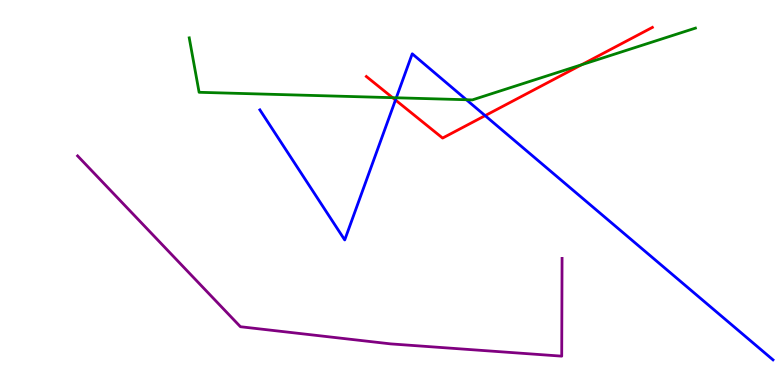[{'lines': ['blue', 'red'], 'intersections': [{'x': 5.1, 'y': 7.4}, {'x': 6.26, 'y': 7.0}]}, {'lines': ['green', 'red'], 'intersections': [{'x': 5.07, 'y': 7.46}, {'x': 7.5, 'y': 8.32}]}, {'lines': ['purple', 'red'], 'intersections': []}, {'lines': ['blue', 'green'], 'intersections': [{'x': 5.11, 'y': 7.46}, {'x': 6.02, 'y': 7.41}]}, {'lines': ['blue', 'purple'], 'intersections': []}, {'lines': ['green', 'purple'], 'intersections': []}]